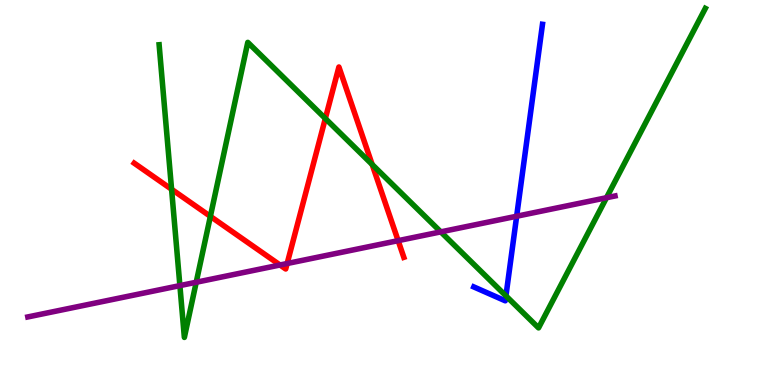[{'lines': ['blue', 'red'], 'intersections': []}, {'lines': ['green', 'red'], 'intersections': [{'x': 2.21, 'y': 5.08}, {'x': 2.71, 'y': 4.38}, {'x': 4.2, 'y': 6.92}, {'x': 4.8, 'y': 5.73}]}, {'lines': ['purple', 'red'], 'intersections': [{'x': 3.61, 'y': 3.12}, {'x': 3.71, 'y': 3.16}, {'x': 5.14, 'y': 3.75}]}, {'lines': ['blue', 'green'], 'intersections': [{'x': 6.53, 'y': 2.32}]}, {'lines': ['blue', 'purple'], 'intersections': [{'x': 6.67, 'y': 4.38}]}, {'lines': ['green', 'purple'], 'intersections': [{'x': 2.32, 'y': 2.58}, {'x': 2.53, 'y': 2.67}, {'x': 5.69, 'y': 3.98}, {'x': 7.83, 'y': 4.86}]}]